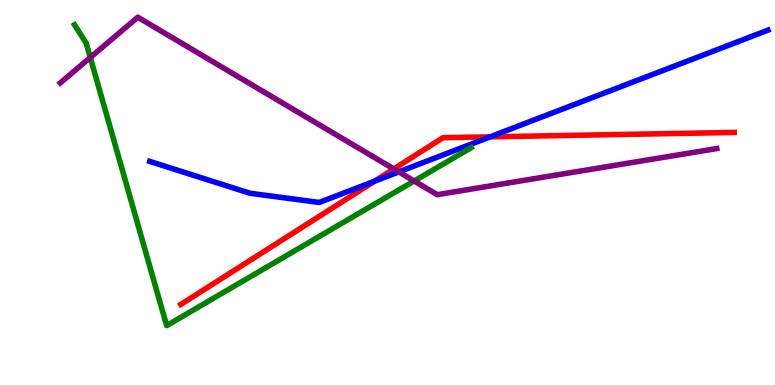[{'lines': ['blue', 'red'], 'intersections': [{'x': 4.83, 'y': 5.29}, {'x': 6.32, 'y': 6.45}]}, {'lines': ['green', 'red'], 'intersections': []}, {'lines': ['purple', 'red'], 'intersections': [{'x': 5.08, 'y': 5.61}]}, {'lines': ['blue', 'green'], 'intersections': []}, {'lines': ['blue', 'purple'], 'intersections': [{'x': 5.15, 'y': 5.53}]}, {'lines': ['green', 'purple'], 'intersections': [{'x': 1.16, 'y': 8.51}, {'x': 5.34, 'y': 5.3}]}]